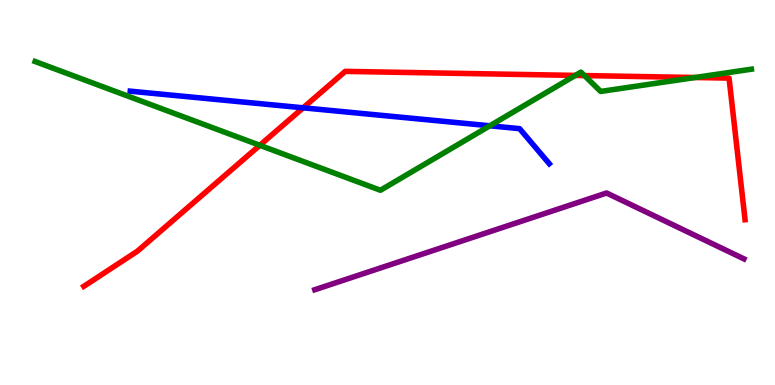[{'lines': ['blue', 'red'], 'intersections': [{'x': 3.91, 'y': 7.2}]}, {'lines': ['green', 'red'], 'intersections': [{'x': 3.35, 'y': 6.23}, {'x': 7.42, 'y': 8.04}, {'x': 7.54, 'y': 8.04}, {'x': 8.97, 'y': 7.99}]}, {'lines': ['purple', 'red'], 'intersections': []}, {'lines': ['blue', 'green'], 'intersections': [{'x': 6.32, 'y': 6.73}]}, {'lines': ['blue', 'purple'], 'intersections': []}, {'lines': ['green', 'purple'], 'intersections': []}]